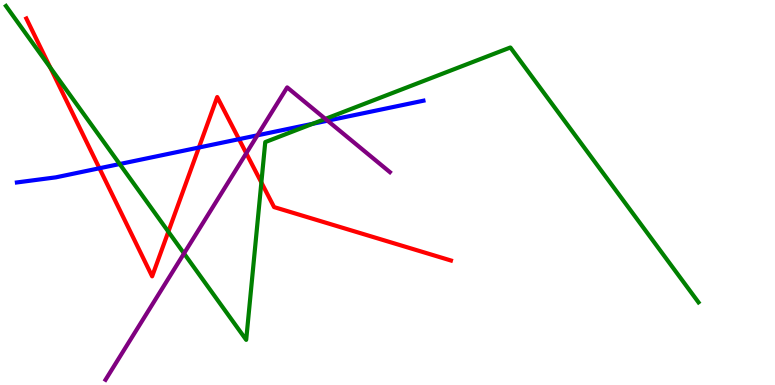[{'lines': ['blue', 'red'], 'intersections': [{'x': 1.28, 'y': 5.63}, {'x': 2.57, 'y': 6.17}, {'x': 3.08, 'y': 6.39}]}, {'lines': ['green', 'red'], 'intersections': [{'x': 0.649, 'y': 8.24}, {'x': 2.17, 'y': 3.98}, {'x': 3.37, 'y': 5.26}]}, {'lines': ['purple', 'red'], 'intersections': [{'x': 3.18, 'y': 6.02}]}, {'lines': ['blue', 'green'], 'intersections': [{'x': 1.54, 'y': 5.74}, {'x': 4.03, 'y': 6.78}]}, {'lines': ['blue', 'purple'], 'intersections': [{'x': 3.32, 'y': 6.49}, {'x': 4.23, 'y': 6.87}]}, {'lines': ['green', 'purple'], 'intersections': [{'x': 2.37, 'y': 3.42}, {'x': 4.2, 'y': 6.91}]}]